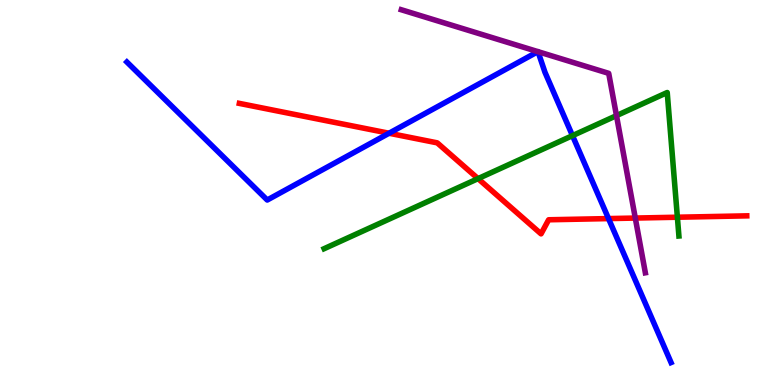[{'lines': ['blue', 'red'], 'intersections': [{'x': 5.02, 'y': 6.54}, {'x': 7.85, 'y': 4.32}]}, {'lines': ['green', 'red'], 'intersections': [{'x': 6.17, 'y': 5.36}, {'x': 8.74, 'y': 4.36}]}, {'lines': ['purple', 'red'], 'intersections': [{'x': 8.2, 'y': 4.34}]}, {'lines': ['blue', 'green'], 'intersections': [{'x': 7.39, 'y': 6.48}]}, {'lines': ['blue', 'purple'], 'intersections': [{'x': 6.94, 'y': 8.66}, {'x': 6.94, 'y': 8.66}]}, {'lines': ['green', 'purple'], 'intersections': [{'x': 7.95, 'y': 7.0}]}]